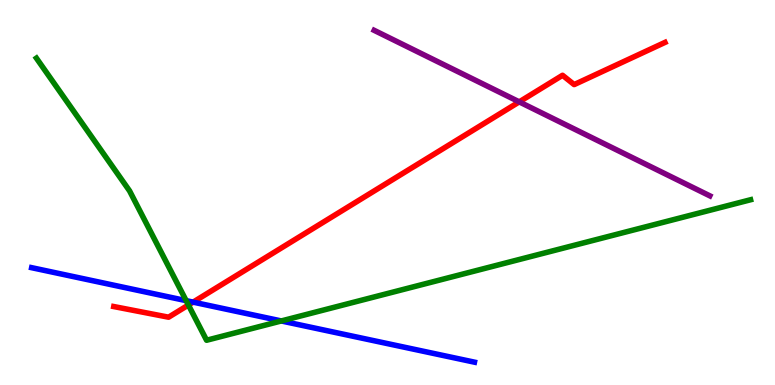[{'lines': ['blue', 'red'], 'intersections': [{'x': 2.49, 'y': 2.15}]}, {'lines': ['green', 'red'], 'intersections': [{'x': 2.43, 'y': 2.08}]}, {'lines': ['purple', 'red'], 'intersections': [{'x': 6.7, 'y': 7.35}]}, {'lines': ['blue', 'green'], 'intersections': [{'x': 2.4, 'y': 2.19}, {'x': 3.63, 'y': 1.66}]}, {'lines': ['blue', 'purple'], 'intersections': []}, {'lines': ['green', 'purple'], 'intersections': []}]